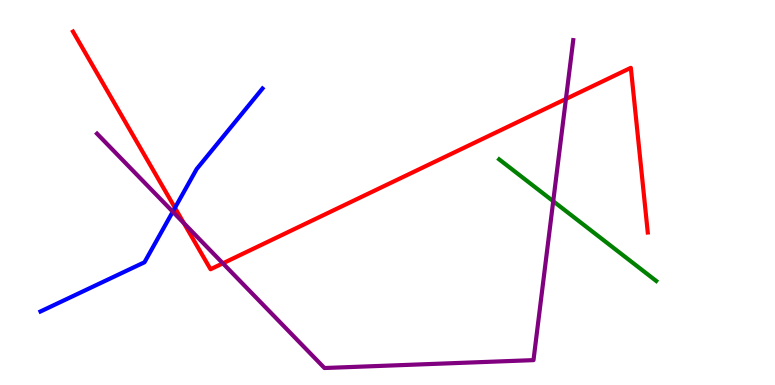[{'lines': ['blue', 'red'], 'intersections': [{'x': 2.26, 'y': 4.6}]}, {'lines': ['green', 'red'], 'intersections': []}, {'lines': ['purple', 'red'], 'intersections': [{'x': 2.37, 'y': 4.2}, {'x': 2.88, 'y': 3.16}, {'x': 7.3, 'y': 7.43}]}, {'lines': ['blue', 'green'], 'intersections': []}, {'lines': ['blue', 'purple'], 'intersections': [{'x': 2.23, 'y': 4.5}]}, {'lines': ['green', 'purple'], 'intersections': [{'x': 7.14, 'y': 4.77}]}]